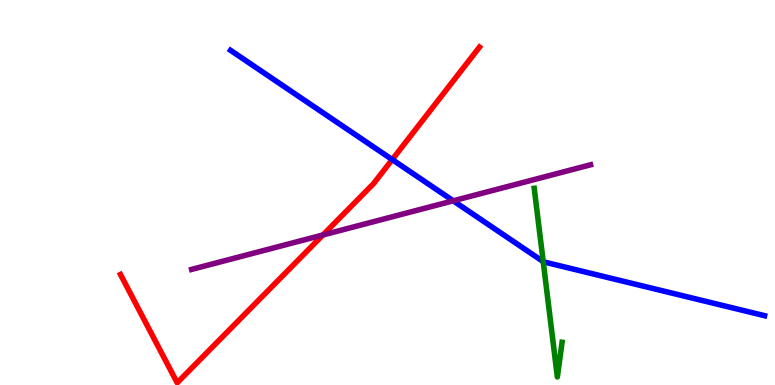[{'lines': ['blue', 'red'], 'intersections': [{'x': 5.06, 'y': 5.86}]}, {'lines': ['green', 'red'], 'intersections': []}, {'lines': ['purple', 'red'], 'intersections': [{'x': 4.17, 'y': 3.9}]}, {'lines': ['blue', 'green'], 'intersections': [{'x': 7.01, 'y': 3.21}]}, {'lines': ['blue', 'purple'], 'intersections': [{'x': 5.85, 'y': 4.78}]}, {'lines': ['green', 'purple'], 'intersections': []}]